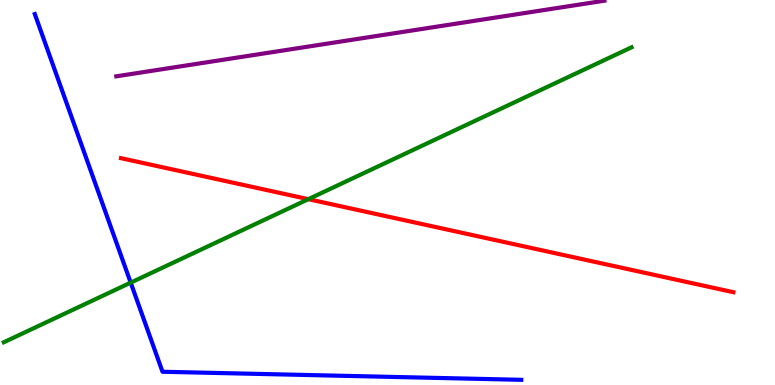[{'lines': ['blue', 'red'], 'intersections': []}, {'lines': ['green', 'red'], 'intersections': [{'x': 3.98, 'y': 4.83}]}, {'lines': ['purple', 'red'], 'intersections': []}, {'lines': ['blue', 'green'], 'intersections': [{'x': 1.69, 'y': 2.66}]}, {'lines': ['blue', 'purple'], 'intersections': []}, {'lines': ['green', 'purple'], 'intersections': []}]